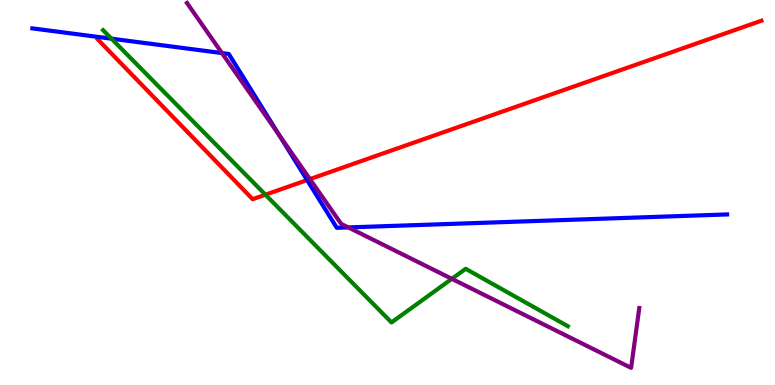[{'lines': ['blue', 'red'], 'intersections': [{'x': 3.96, 'y': 5.32}]}, {'lines': ['green', 'red'], 'intersections': [{'x': 3.43, 'y': 4.94}]}, {'lines': ['purple', 'red'], 'intersections': [{'x': 4.0, 'y': 5.35}]}, {'lines': ['blue', 'green'], 'intersections': [{'x': 1.44, 'y': 9.0}]}, {'lines': ['blue', 'purple'], 'intersections': [{'x': 2.86, 'y': 8.62}, {'x': 3.6, 'y': 6.5}, {'x': 4.49, 'y': 4.09}]}, {'lines': ['green', 'purple'], 'intersections': [{'x': 5.83, 'y': 2.76}]}]